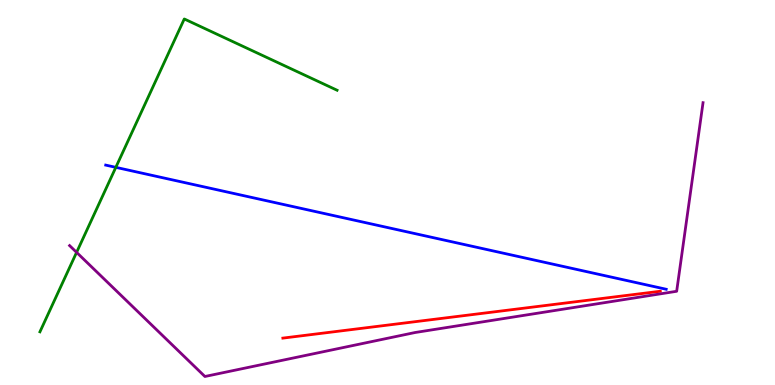[{'lines': ['blue', 'red'], 'intersections': []}, {'lines': ['green', 'red'], 'intersections': []}, {'lines': ['purple', 'red'], 'intersections': []}, {'lines': ['blue', 'green'], 'intersections': [{'x': 1.49, 'y': 5.65}]}, {'lines': ['blue', 'purple'], 'intersections': []}, {'lines': ['green', 'purple'], 'intersections': [{'x': 0.988, 'y': 3.45}]}]